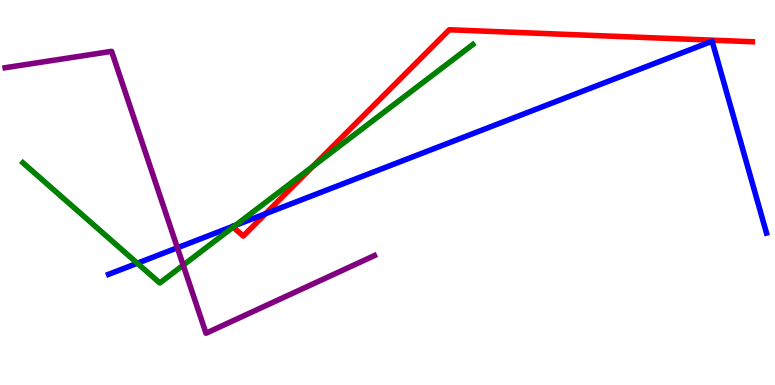[{'lines': ['blue', 'red'], 'intersections': [{'x': 3.43, 'y': 4.45}]}, {'lines': ['green', 'red'], 'intersections': [{'x': 3.01, 'y': 4.1}, {'x': 4.04, 'y': 5.68}]}, {'lines': ['purple', 'red'], 'intersections': []}, {'lines': ['blue', 'green'], 'intersections': [{'x': 1.77, 'y': 3.16}, {'x': 3.04, 'y': 4.15}]}, {'lines': ['blue', 'purple'], 'intersections': [{'x': 2.29, 'y': 3.56}]}, {'lines': ['green', 'purple'], 'intersections': [{'x': 2.36, 'y': 3.11}]}]